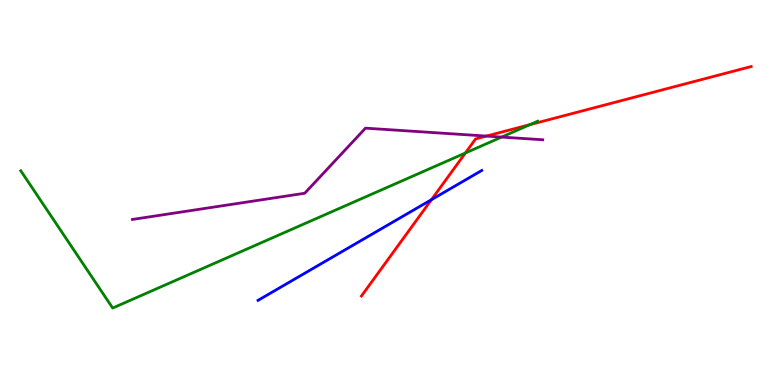[{'lines': ['blue', 'red'], 'intersections': [{'x': 5.57, 'y': 4.81}]}, {'lines': ['green', 'red'], 'intersections': [{'x': 6.0, 'y': 6.03}, {'x': 6.84, 'y': 6.76}]}, {'lines': ['purple', 'red'], 'intersections': [{'x': 6.28, 'y': 6.47}]}, {'lines': ['blue', 'green'], 'intersections': []}, {'lines': ['blue', 'purple'], 'intersections': []}, {'lines': ['green', 'purple'], 'intersections': [{'x': 6.47, 'y': 6.44}]}]